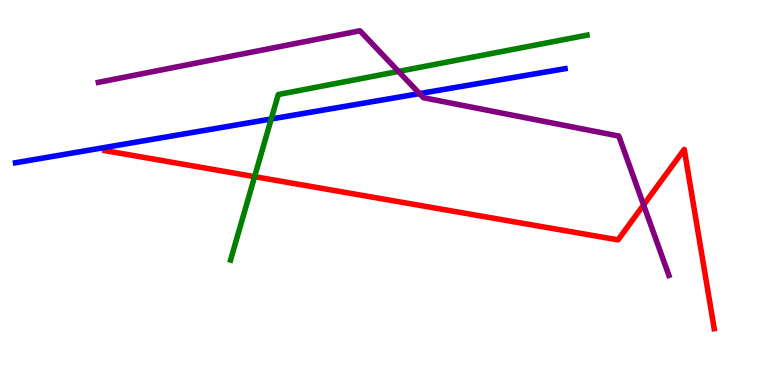[{'lines': ['blue', 'red'], 'intersections': []}, {'lines': ['green', 'red'], 'intersections': [{'x': 3.29, 'y': 5.41}]}, {'lines': ['purple', 'red'], 'intersections': [{'x': 8.3, 'y': 4.68}]}, {'lines': ['blue', 'green'], 'intersections': [{'x': 3.5, 'y': 6.91}]}, {'lines': ['blue', 'purple'], 'intersections': [{'x': 5.41, 'y': 7.57}]}, {'lines': ['green', 'purple'], 'intersections': [{'x': 5.14, 'y': 8.15}]}]